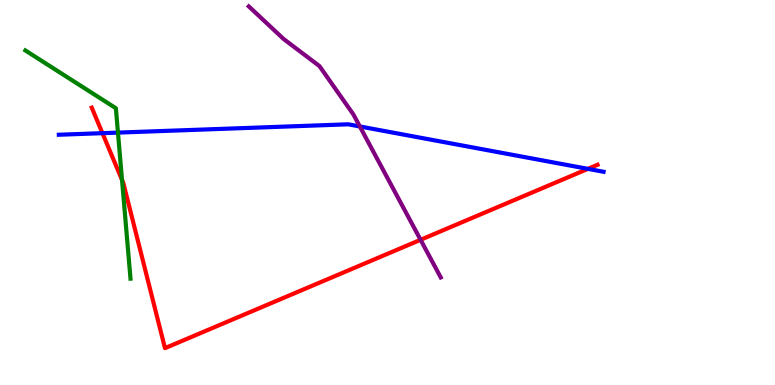[{'lines': ['blue', 'red'], 'intersections': [{'x': 1.32, 'y': 6.54}, {'x': 7.59, 'y': 5.61}]}, {'lines': ['green', 'red'], 'intersections': [{'x': 1.57, 'y': 5.33}]}, {'lines': ['purple', 'red'], 'intersections': [{'x': 5.43, 'y': 3.77}]}, {'lines': ['blue', 'green'], 'intersections': [{'x': 1.52, 'y': 6.56}]}, {'lines': ['blue', 'purple'], 'intersections': [{'x': 4.64, 'y': 6.72}]}, {'lines': ['green', 'purple'], 'intersections': []}]